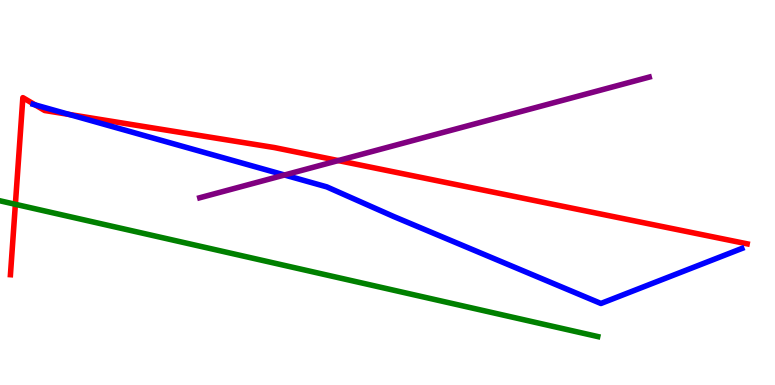[{'lines': ['blue', 'red'], 'intersections': [{'x': 0.453, 'y': 7.28}, {'x': 0.892, 'y': 7.03}]}, {'lines': ['green', 'red'], 'intersections': [{'x': 0.198, 'y': 4.69}]}, {'lines': ['purple', 'red'], 'intersections': [{'x': 4.36, 'y': 5.83}]}, {'lines': ['blue', 'green'], 'intersections': []}, {'lines': ['blue', 'purple'], 'intersections': [{'x': 3.67, 'y': 5.45}]}, {'lines': ['green', 'purple'], 'intersections': []}]